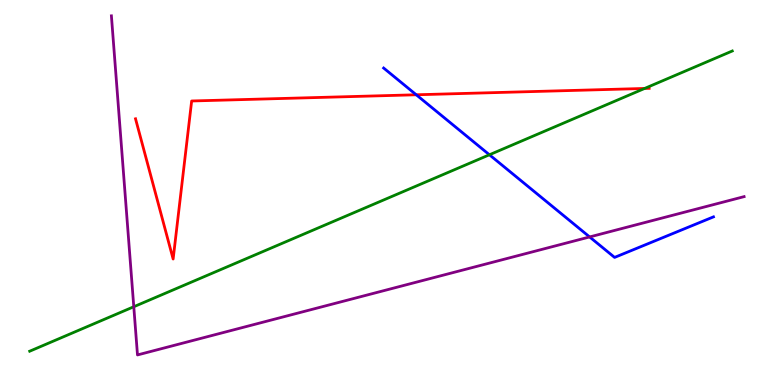[{'lines': ['blue', 'red'], 'intersections': [{'x': 5.37, 'y': 7.54}]}, {'lines': ['green', 'red'], 'intersections': [{'x': 8.32, 'y': 7.7}]}, {'lines': ['purple', 'red'], 'intersections': []}, {'lines': ['blue', 'green'], 'intersections': [{'x': 6.32, 'y': 5.98}]}, {'lines': ['blue', 'purple'], 'intersections': [{'x': 7.61, 'y': 3.85}]}, {'lines': ['green', 'purple'], 'intersections': [{'x': 1.73, 'y': 2.03}]}]